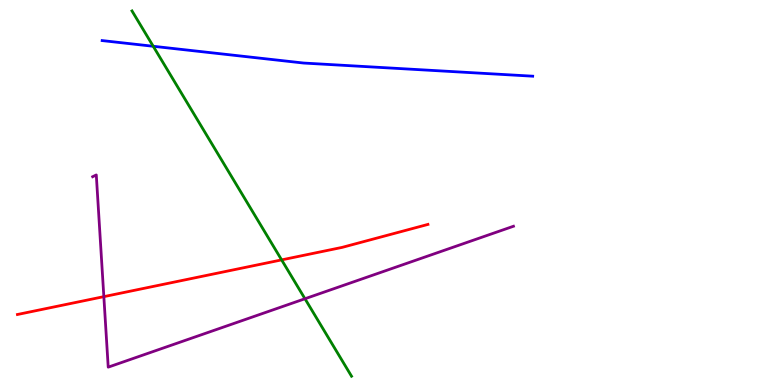[{'lines': ['blue', 'red'], 'intersections': []}, {'lines': ['green', 'red'], 'intersections': [{'x': 3.63, 'y': 3.25}]}, {'lines': ['purple', 'red'], 'intersections': [{'x': 1.34, 'y': 2.3}]}, {'lines': ['blue', 'green'], 'intersections': [{'x': 1.98, 'y': 8.8}]}, {'lines': ['blue', 'purple'], 'intersections': []}, {'lines': ['green', 'purple'], 'intersections': [{'x': 3.94, 'y': 2.24}]}]